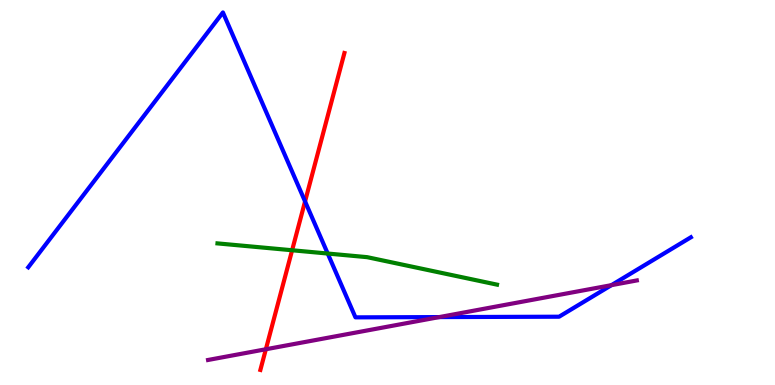[{'lines': ['blue', 'red'], 'intersections': [{'x': 3.94, 'y': 4.77}]}, {'lines': ['green', 'red'], 'intersections': [{'x': 3.77, 'y': 3.5}]}, {'lines': ['purple', 'red'], 'intersections': [{'x': 3.43, 'y': 0.928}]}, {'lines': ['blue', 'green'], 'intersections': [{'x': 4.23, 'y': 3.41}]}, {'lines': ['blue', 'purple'], 'intersections': [{'x': 5.67, 'y': 1.76}, {'x': 7.89, 'y': 2.59}]}, {'lines': ['green', 'purple'], 'intersections': []}]